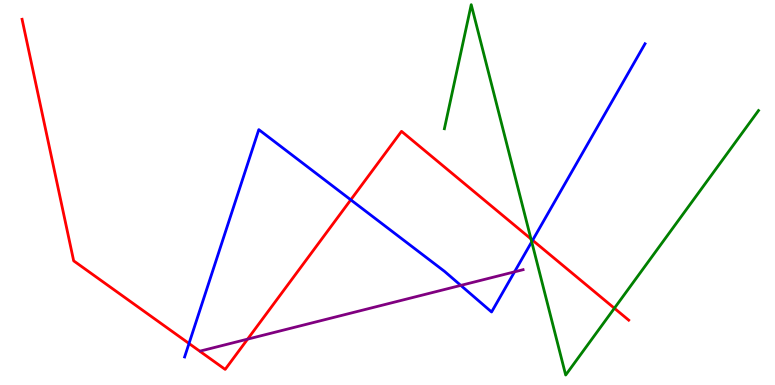[{'lines': ['blue', 'red'], 'intersections': [{'x': 2.44, 'y': 1.08}, {'x': 4.53, 'y': 4.81}, {'x': 6.87, 'y': 3.76}]}, {'lines': ['green', 'red'], 'intersections': [{'x': 6.85, 'y': 3.79}, {'x': 7.93, 'y': 1.99}]}, {'lines': ['purple', 'red'], 'intersections': [{'x': 3.19, 'y': 1.19}]}, {'lines': ['blue', 'green'], 'intersections': [{'x': 6.86, 'y': 3.72}]}, {'lines': ['blue', 'purple'], 'intersections': [{'x': 5.95, 'y': 2.59}, {'x': 6.64, 'y': 2.94}]}, {'lines': ['green', 'purple'], 'intersections': []}]